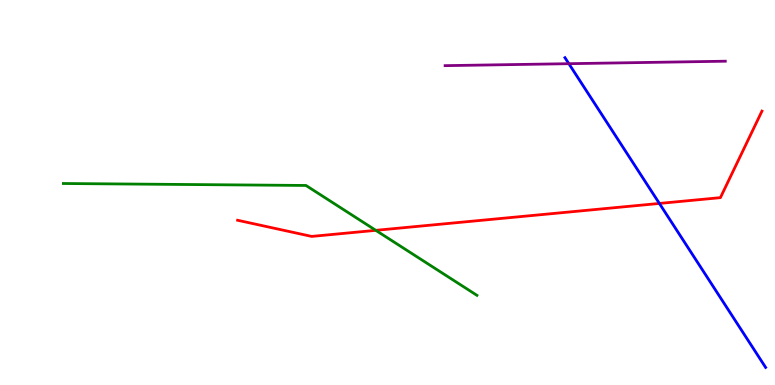[{'lines': ['blue', 'red'], 'intersections': [{'x': 8.51, 'y': 4.72}]}, {'lines': ['green', 'red'], 'intersections': [{'x': 4.85, 'y': 4.02}]}, {'lines': ['purple', 'red'], 'intersections': []}, {'lines': ['blue', 'green'], 'intersections': []}, {'lines': ['blue', 'purple'], 'intersections': [{'x': 7.34, 'y': 8.35}]}, {'lines': ['green', 'purple'], 'intersections': []}]